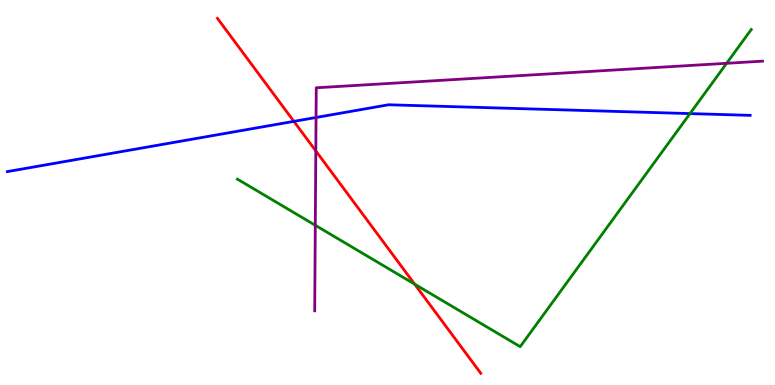[{'lines': ['blue', 'red'], 'intersections': [{'x': 3.79, 'y': 6.85}]}, {'lines': ['green', 'red'], 'intersections': [{'x': 5.35, 'y': 2.62}]}, {'lines': ['purple', 'red'], 'intersections': [{'x': 4.08, 'y': 6.08}]}, {'lines': ['blue', 'green'], 'intersections': [{'x': 8.9, 'y': 7.05}]}, {'lines': ['blue', 'purple'], 'intersections': [{'x': 4.08, 'y': 6.95}]}, {'lines': ['green', 'purple'], 'intersections': [{'x': 4.07, 'y': 4.15}, {'x': 9.38, 'y': 8.36}]}]